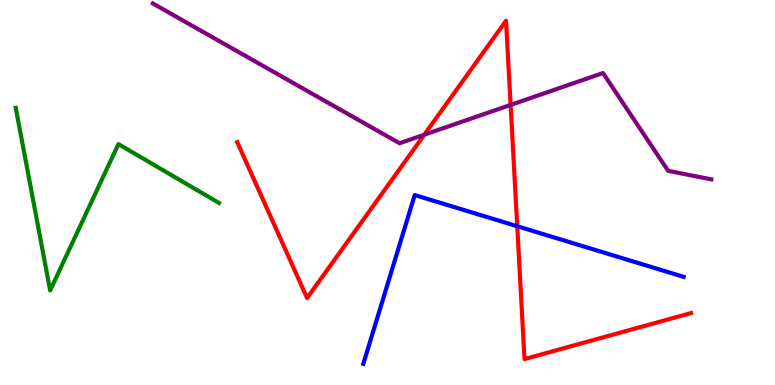[{'lines': ['blue', 'red'], 'intersections': [{'x': 6.67, 'y': 4.12}]}, {'lines': ['green', 'red'], 'intersections': []}, {'lines': ['purple', 'red'], 'intersections': [{'x': 5.47, 'y': 6.5}, {'x': 6.59, 'y': 7.27}]}, {'lines': ['blue', 'green'], 'intersections': []}, {'lines': ['blue', 'purple'], 'intersections': []}, {'lines': ['green', 'purple'], 'intersections': []}]